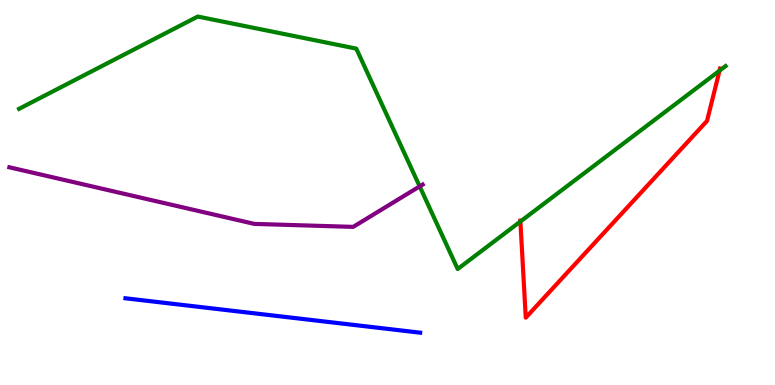[{'lines': ['blue', 'red'], 'intersections': []}, {'lines': ['green', 'red'], 'intersections': [{'x': 6.71, 'y': 4.25}, {'x': 9.28, 'y': 8.16}]}, {'lines': ['purple', 'red'], 'intersections': []}, {'lines': ['blue', 'green'], 'intersections': []}, {'lines': ['blue', 'purple'], 'intersections': []}, {'lines': ['green', 'purple'], 'intersections': [{'x': 5.42, 'y': 5.16}]}]